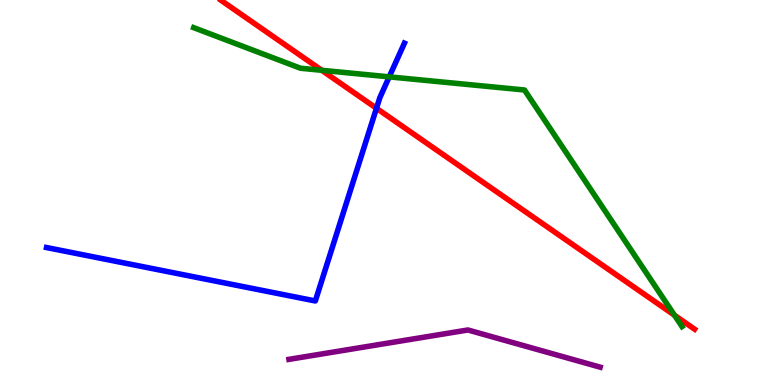[{'lines': ['blue', 'red'], 'intersections': [{'x': 4.86, 'y': 7.19}]}, {'lines': ['green', 'red'], 'intersections': [{'x': 4.15, 'y': 8.17}, {'x': 8.7, 'y': 1.81}]}, {'lines': ['purple', 'red'], 'intersections': []}, {'lines': ['blue', 'green'], 'intersections': [{'x': 5.02, 'y': 8.0}]}, {'lines': ['blue', 'purple'], 'intersections': []}, {'lines': ['green', 'purple'], 'intersections': []}]